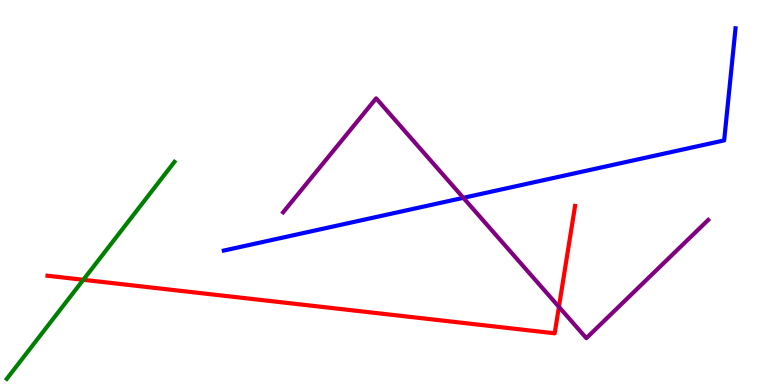[{'lines': ['blue', 'red'], 'intersections': []}, {'lines': ['green', 'red'], 'intersections': [{'x': 1.08, 'y': 2.73}]}, {'lines': ['purple', 'red'], 'intersections': [{'x': 7.21, 'y': 2.03}]}, {'lines': ['blue', 'green'], 'intersections': []}, {'lines': ['blue', 'purple'], 'intersections': [{'x': 5.98, 'y': 4.86}]}, {'lines': ['green', 'purple'], 'intersections': []}]